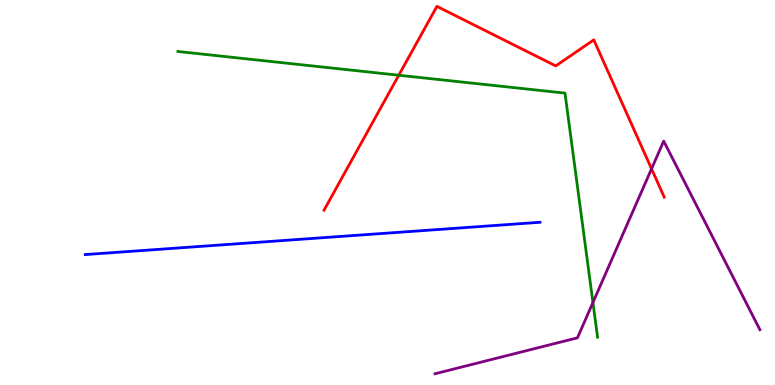[{'lines': ['blue', 'red'], 'intersections': []}, {'lines': ['green', 'red'], 'intersections': [{'x': 5.15, 'y': 8.05}]}, {'lines': ['purple', 'red'], 'intersections': [{'x': 8.41, 'y': 5.62}]}, {'lines': ['blue', 'green'], 'intersections': []}, {'lines': ['blue', 'purple'], 'intersections': []}, {'lines': ['green', 'purple'], 'intersections': [{'x': 7.65, 'y': 2.14}]}]